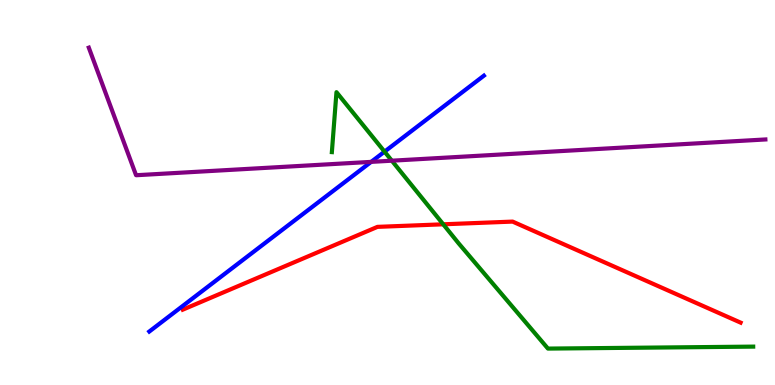[{'lines': ['blue', 'red'], 'intersections': []}, {'lines': ['green', 'red'], 'intersections': [{'x': 5.72, 'y': 4.17}]}, {'lines': ['purple', 'red'], 'intersections': []}, {'lines': ['blue', 'green'], 'intersections': [{'x': 4.96, 'y': 6.06}]}, {'lines': ['blue', 'purple'], 'intersections': [{'x': 4.79, 'y': 5.8}]}, {'lines': ['green', 'purple'], 'intersections': [{'x': 5.06, 'y': 5.83}]}]